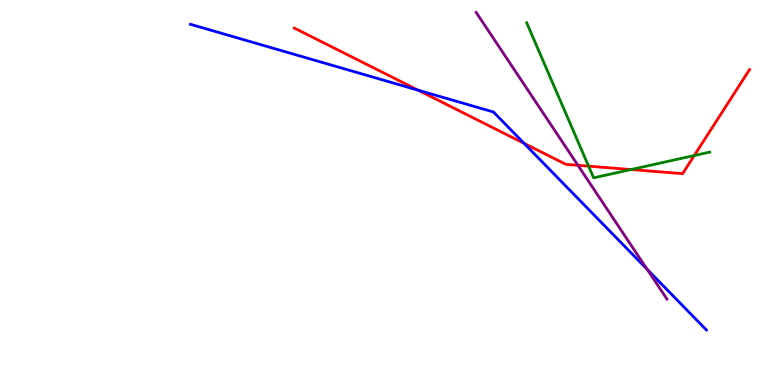[{'lines': ['blue', 'red'], 'intersections': [{'x': 5.39, 'y': 7.66}, {'x': 6.76, 'y': 6.28}]}, {'lines': ['green', 'red'], 'intersections': [{'x': 7.59, 'y': 5.68}, {'x': 8.14, 'y': 5.6}, {'x': 8.96, 'y': 5.96}]}, {'lines': ['purple', 'red'], 'intersections': [{'x': 7.46, 'y': 5.71}]}, {'lines': ['blue', 'green'], 'intersections': []}, {'lines': ['blue', 'purple'], 'intersections': [{'x': 8.35, 'y': 3.0}]}, {'lines': ['green', 'purple'], 'intersections': []}]